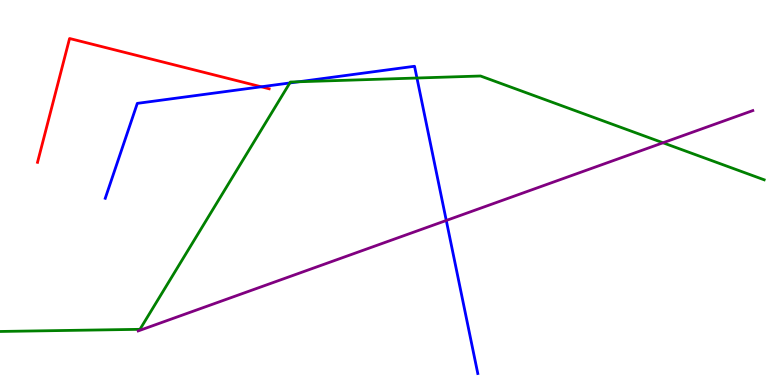[{'lines': ['blue', 'red'], 'intersections': [{'x': 3.37, 'y': 7.75}]}, {'lines': ['green', 'red'], 'intersections': []}, {'lines': ['purple', 'red'], 'intersections': []}, {'lines': ['blue', 'green'], 'intersections': [{'x': 3.74, 'y': 7.85}, {'x': 3.85, 'y': 7.88}, {'x': 5.38, 'y': 7.97}]}, {'lines': ['blue', 'purple'], 'intersections': [{'x': 5.76, 'y': 4.27}]}, {'lines': ['green', 'purple'], 'intersections': [{'x': 8.55, 'y': 6.29}]}]